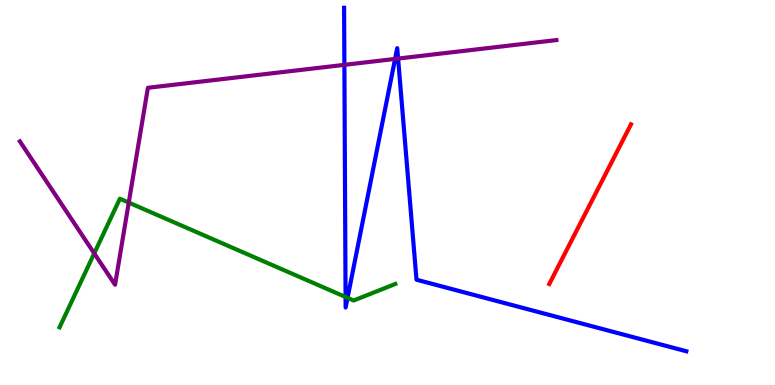[{'lines': ['blue', 'red'], 'intersections': []}, {'lines': ['green', 'red'], 'intersections': []}, {'lines': ['purple', 'red'], 'intersections': []}, {'lines': ['blue', 'green'], 'intersections': [{'x': 4.46, 'y': 2.29}, {'x': 4.48, 'y': 2.26}]}, {'lines': ['blue', 'purple'], 'intersections': [{'x': 4.44, 'y': 8.32}, {'x': 5.1, 'y': 8.47}, {'x': 5.14, 'y': 8.48}]}, {'lines': ['green', 'purple'], 'intersections': [{'x': 1.22, 'y': 3.42}, {'x': 1.66, 'y': 4.74}]}]